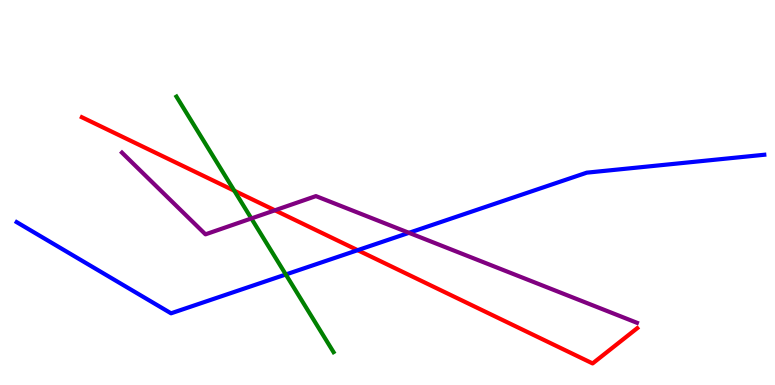[{'lines': ['blue', 'red'], 'intersections': [{'x': 4.61, 'y': 3.5}]}, {'lines': ['green', 'red'], 'intersections': [{'x': 3.02, 'y': 5.05}]}, {'lines': ['purple', 'red'], 'intersections': [{'x': 3.55, 'y': 4.54}]}, {'lines': ['blue', 'green'], 'intersections': [{'x': 3.69, 'y': 2.87}]}, {'lines': ['blue', 'purple'], 'intersections': [{'x': 5.28, 'y': 3.95}]}, {'lines': ['green', 'purple'], 'intersections': [{'x': 3.24, 'y': 4.33}]}]